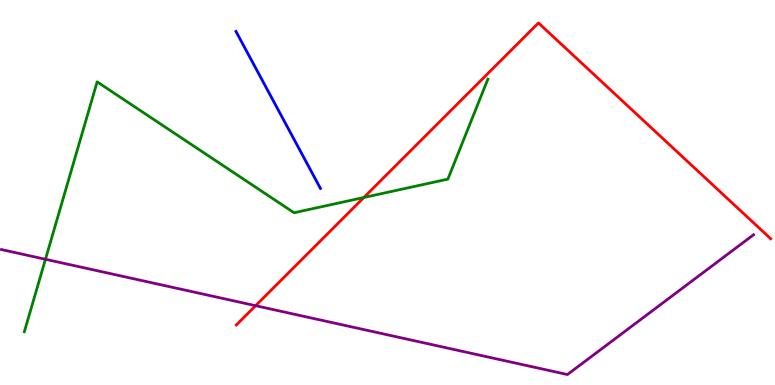[{'lines': ['blue', 'red'], 'intersections': []}, {'lines': ['green', 'red'], 'intersections': [{'x': 4.7, 'y': 4.87}]}, {'lines': ['purple', 'red'], 'intersections': [{'x': 3.3, 'y': 2.06}]}, {'lines': ['blue', 'green'], 'intersections': []}, {'lines': ['blue', 'purple'], 'intersections': []}, {'lines': ['green', 'purple'], 'intersections': [{'x': 0.587, 'y': 3.27}]}]